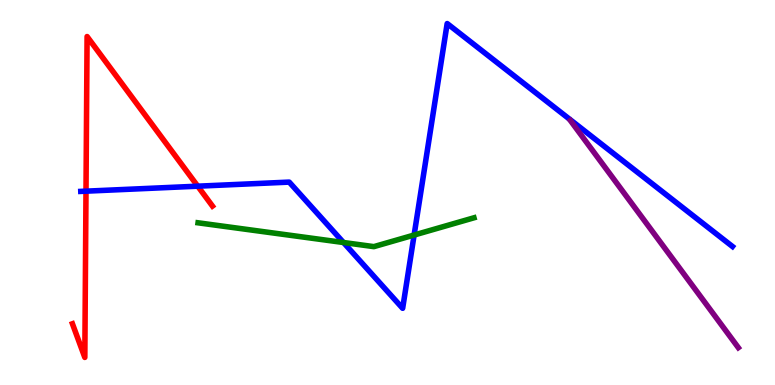[{'lines': ['blue', 'red'], 'intersections': [{'x': 1.11, 'y': 5.03}, {'x': 2.55, 'y': 5.16}]}, {'lines': ['green', 'red'], 'intersections': []}, {'lines': ['purple', 'red'], 'intersections': []}, {'lines': ['blue', 'green'], 'intersections': [{'x': 4.43, 'y': 3.7}, {'x': 5.34, 'y': 3.9}]}, {'lines': ['blue', 'purple'], 'intersections': []}, {'lines': ['green', 'purple'], 'intersections': []}]